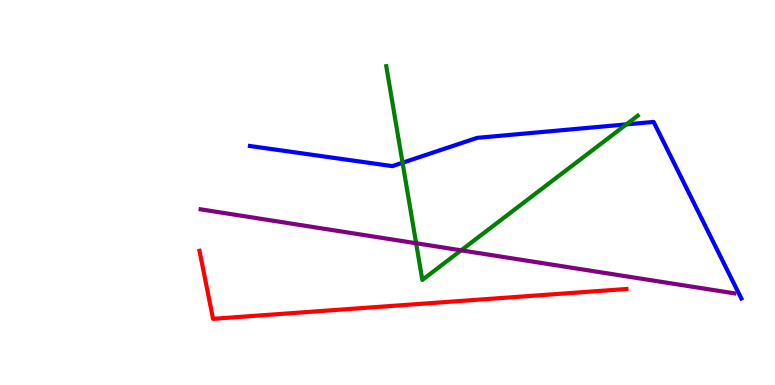[{'lines': ['blue', 'red'], 'intersections': []}, {'lines': ['green', 'red'], 'intersections': []}, {'lines': ['purple', 'red'], 'intersections': []}, {'lines': ['blue', 'green'], 'intersections': [{'x': 5.19, 'y': 5.77}, {'x': 8.08, 'y': 6.77}]}, {'lines': ['blue', 'purple'], 'intersections': []}, {'lines': ['green', 'purple'], 'intersections': [{'x': 5.37, 'y': 3.68}, {'x': 5.95, 'y': 3.5}]}]